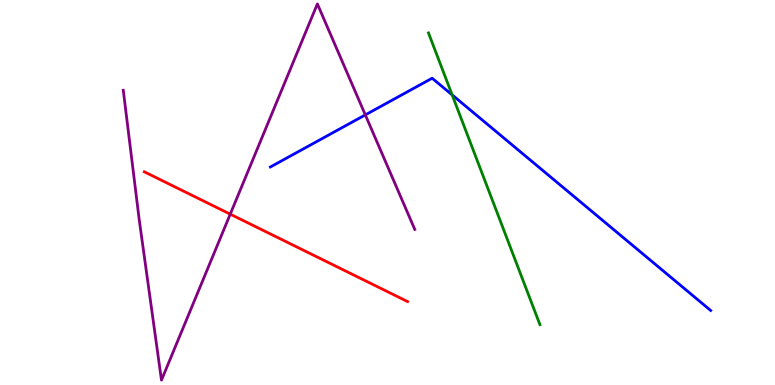[{'lines': ['blue', 'red'], 'intersections': []}, {'lines': ['green', 'red'], 'intersections': []}, {'lines': ['purple', 'red'], 'intersections': [{'x': 2.97, 'y': 4.44}]}, {'lines': ['blue', 'green'], 'intersections': [{'x': 5.83, 'y': 7.54}]}, {'lines': ['blue', 'purple'], 'intersections': [{'x': 4.71, 'y': 7.02}]}, {'lines': ['green', 'purple'], 'intersections': []}]